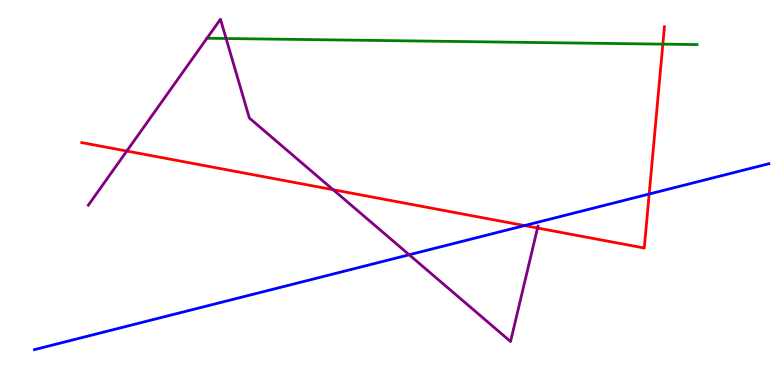[{'lines': ['blue', 'red'], 'intersections': [{'x': 6.77, 'y': 4.14}, {'x': 8.38, 'y': 4.96}]}, {'lines': ['green', 'red'], 'intersections': [{'x': 8.55, 'y': 8.85}]}, {'lines': ['purple', 'red'], 'intersections': [{'x': 1.64, 'y': 6.08}, {'x': 4.3, 'y': 5.07}, {'x': 6.94, 'y': 4.08}]}, {'lines': ['blue', 'green'], 'intersections': []}, {'lines': ['blue', 'purple'], 'intersections': [{'x': 5.28, 'y': 3.38}]}, {'lines': ['green', 'purple'], 'intersections': [{'x': 2.67, 'y': 9.01}, {'x': 2.92, 'y': 9.0}]}]